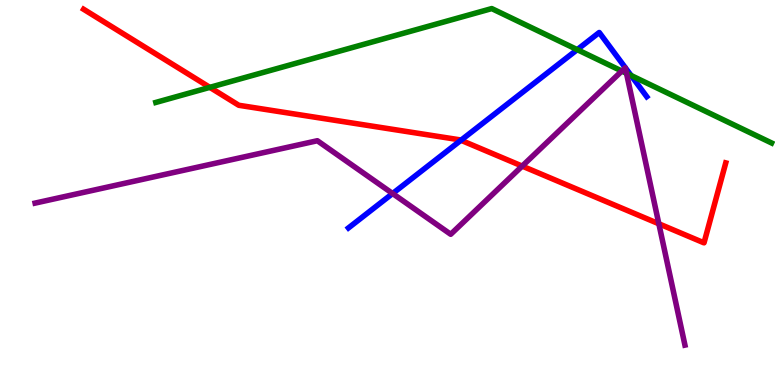[{'lines': ['blue', 'red'], 'intersections': [{'x': 5.95, 'y': 6.36}]}, {'lines': ['green', 'red'], 'intersections': [{'x': 2.71, 'y': 7.73}]}, {'lines': ['purple', 'red'], 'intersections': [{'x': 6.74, 'y': 5.69}, {'x': 8.5, 'y': 4.19}]}, {'lines': ['blue', 'green'], 'intersections': [{'x': 7.45, 'y': 8.71}, {'x': 8.14, 'y': 8.04}]}, {'lines': ['blue', 'purple'], 'intersections': [{'x': 5.07, 'y': 4.97}]}, {'lines': ['green', 'purple'], 'intersections': [{'x': 8.02, 'y': 8.15}, {'x': 8.08, 'y': 8.1}]}]